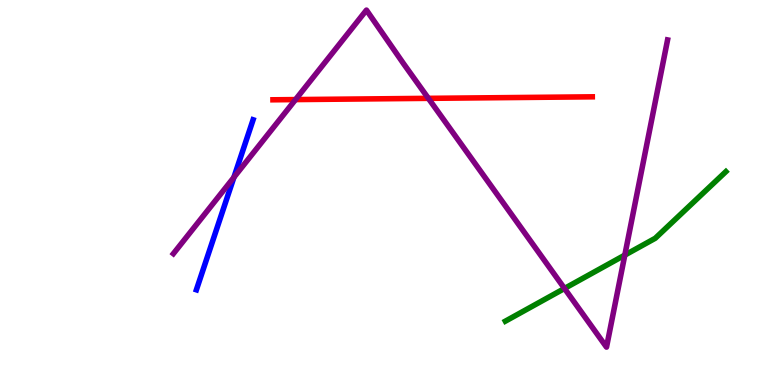[{'lines': ['blue', 'red'], 'intersections': []}, {'lines': ['green', 'red'], 'intersections': []}, {'lines': ['purple', 'red'], 'intersections': [{'x': 3.81, 'y': 7.41}, {'x': 5.53, 'y': 7.45}]}, {'lines': ['blue', 'green'], 'intersections': []}, {'lines': ['blue', 'purple'], 'intersections': [{'x': 3.02, 'y': 5.39}]}, {'lines': ['green', 'purple'], 'intersections': [{'x': 7.28, 'y': 2.51}, {'x': 8.06, 'y': 3.37}]}]